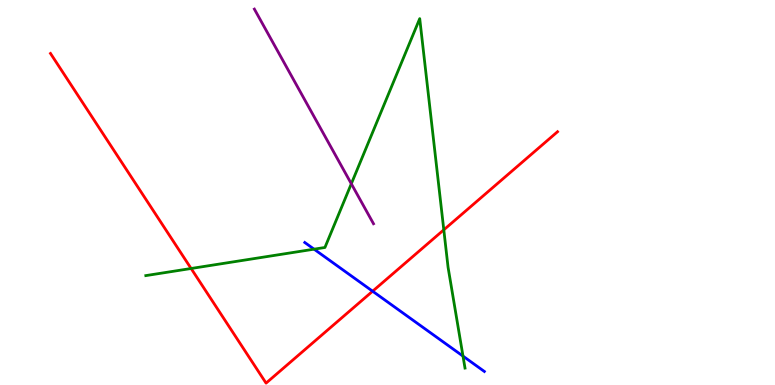[{'lines': ['blue', 'red'], 'intersections': [{'x': 4.81, 'y': 2.44}]}, {'lines': ['green', 'red'], 'intersections': [{'x': 2.47, 'y': 3.03}, {'x': 5.73, 'y': 4.03}]}, {'lines': ['purple', 'red'], 'intersections': []}, {'lines': ['blue', 'green'], 'intersections': [{'x': 4.05, 'y': 3.53}, {'x': 5.97, 'y': 0.75}]}, {'lines': ['blue', 'purple'], 'intersections': []}, {'lines': ['green', 'purple'], 'intersections': [{'x': 4.53, 'y': 5.23}]}]